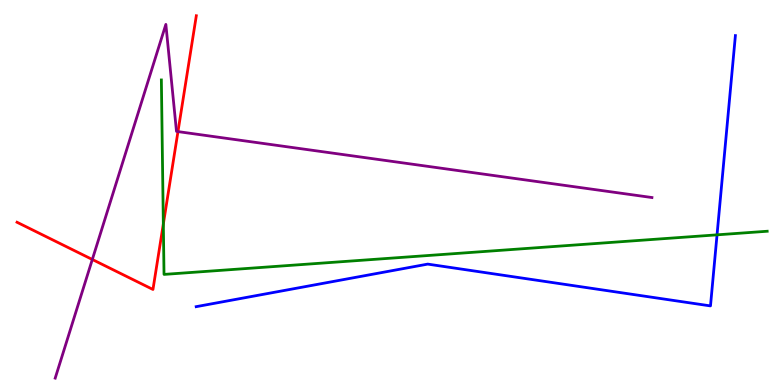[{'lines': ['blue', 'red'], 'intersections': []}, {'lines': ['green', 'red'], 'intersections': [{'x': 2.11, 'y': 4.18}]}, {'lines': ['purple', 'red'], 'intersections': [{'x': 1.19, 'y': 3.26}, {'x': 2.3, 'y': 6.58}]}, {'lines': ['blue', 'green'], 'intersections': [{'x': 9.25, 'y': 3.9}]}, {'lines': ['blue', 'purple'], 'intersections': []}, {'lines': ['green', 'purple'], 'intersections': []}]